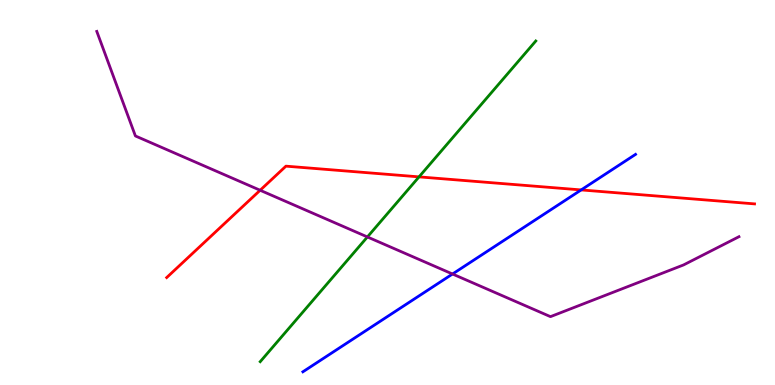[{'lines': ['blue', 'red'], 'intersections': [{'x': 7.5, 'y': 5.07}]}, {'lines': ['green', 'red'], 'intersections': [{'x': 5.41, 'y': 5.41}]}, {'lines': ['purple', 'red'], 'intersections': [{'x': 3.36, 'y': 5.06}]}, {'lines': ['blue', 'green'], 'intersections': []}, {'lines': ['blue', 'purple'], 'intersections': [{'x': 5.84, 'y': 2.88}]}, {'lines': ['green', 'purple'], 'intersections': [{'x': 4.74, 'y': 3.85}]}]